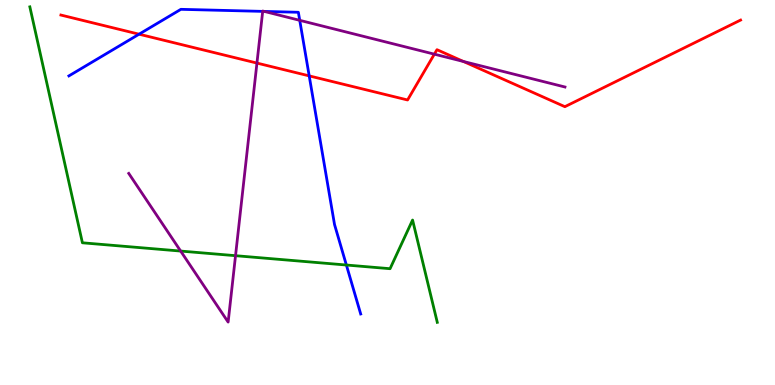[{'lines': ['blue', 'red'], 'intersections': [{'x': 1.79, 'y': 9.11}, {'x': 3.99, 'y': 8.03}]}, {'lines': ['green', 'red'], 'intersections': []}, {'lines': ['purple', 'red'], 'intersections': [{'x': 3.32, 'y': 8.36}, {'x': 5.6, 'y': 8.59}, {'x': 5.98, 'y': 8.4}]}, {'lines': ['blue', 'green'], 'intersections': [{'x': 4.47, 'y': 3.12}]}, {'lines': ['blue', 'purple'], 'intersections': [{'x': 3.39, 'y': 9.7}, {'x': 3.41, 'y': 9.7}, {'x': 3.87, 'y': 9.47}]}, {'lines': ['green', 'purple'], 'intersections': [{'x': 2.33, 'y': 3.48}, {'x': 3.04, 'y': 3.36}]}]